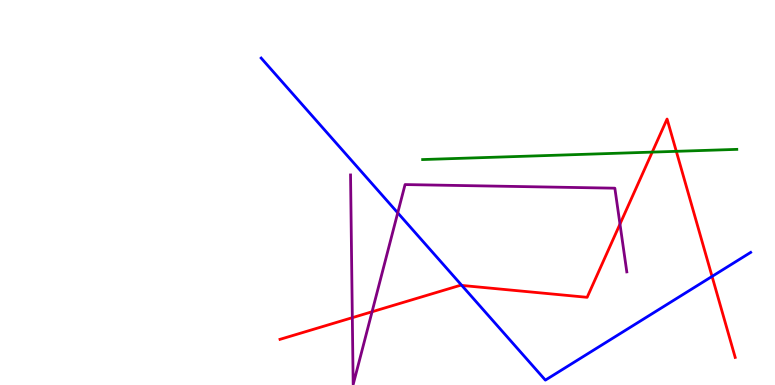[{'lines': ['blue', 'red'], 'intersections': [{'x': 5.96, 'y': 2.59}, {'x': 9.19, 'y': 2.82}]}, {'lines': ['green', 'red'], 'intersections': [{'x': 8.42, 'y': 6.05}, {'x': 8.73, 'y': 6.07}]}, {'lines': ['purple', 'red'], 'intersections': [{'x': 4.55, 'y': 1.75}, {'x': 4.8, 'y': 1.9}, {'x': 8.0, 'y': 4.18}]}, {'lines': ['blue', 'green'], 'intersections': []}, {'lines': ['blue', 'purple'], 'intersections': [{'x': 5.13, 'y': 4.47}]}, {'lines': ['green', 'purple'], 'intersections': []}]